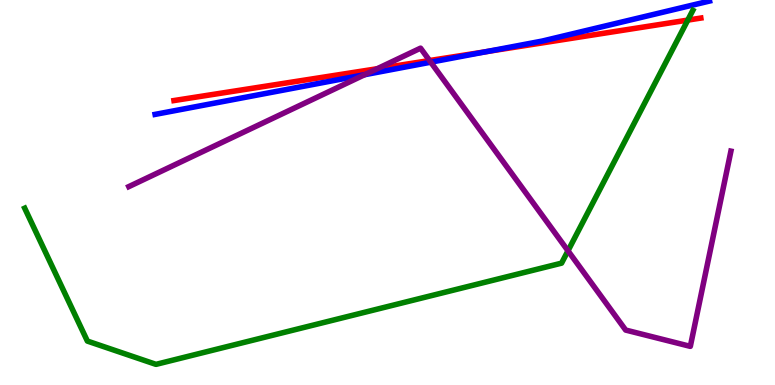[{'lines': ['blue', 'red'], 'intersections': [{'x': 6.28, 'y': 8.66}]}, {'lines': ['green', 'red'], 'intersections': [{'x': 8.87, 'y': 9.48}]}, {'lines': ['purple', 'red'], 'intersections': [{'x': 4.87, 'y': 8.21}, {'x': 5.54, 'y': 8.43}]}, {'lines': ['blue', 'green'], 'intersections': []}, {'lines': ['blue', 'purple'], 'intersections': [{'x': 4.7, 'y': 8.06}, {'x': 5.56, 'y': 8.38}]}, {'lines': ['green', 'purple'], 'intersections': [{'x': 7.33, 'y': 3.49}]}]